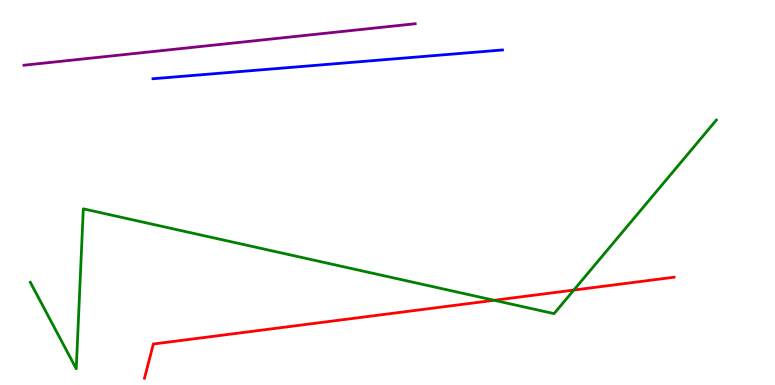[{'lines': ['blue', 'red'], 'intersections': []}, {'lines': ['green', 'red'], 'intersections': [{'x': 6.38, 'y': 2.2}, {'x': 7.4, 'y': 2.47}]}, {'lines': ['purple', 'red'], 'intersections': []}, {'lines': ['blue', 'green'], 'intersections': []}, {'lines': ['blue', 'purple'], 'intersections': []}, {'lines': ['green', 'purple'], 'intersections': []}]